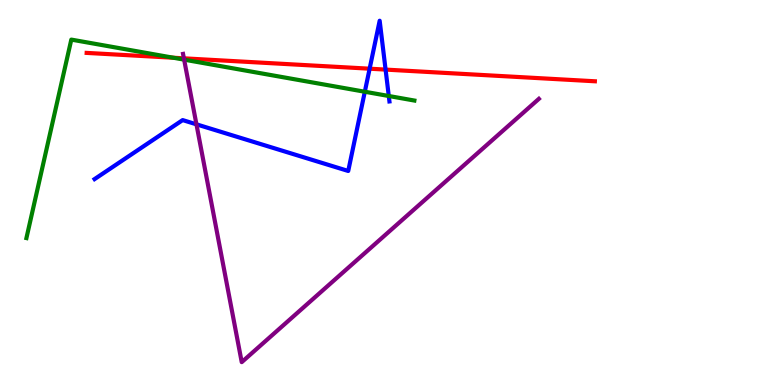[{'lines': ['blue', 'red'], 'intersections': [{'x': 4.77, 'y': 8.22}, {'x': 4.98, 'y': 8.19}]}, {'lines': ['green', 'red'], 'intersections': [{'x': 2.24, 'y': 8.5}]}, {'lines': ['purple', 'red'], 'intersections': [{'x': 2.37, 'y': 8.48}]}, {'lines': ['blue', 'green'], 'intersections': [{'x': 4.71, 'y': 7.62}, {'x': 5.02, 'y': 7.51}]}, {'lines': ['blue', 'purple'], 'intersections': [{'x': 2.53, 'y': 6.77}]}, {'lines': ['green', 'purple'], 'intersections': [{'x': 2.38, 'y': 8.45}]}]